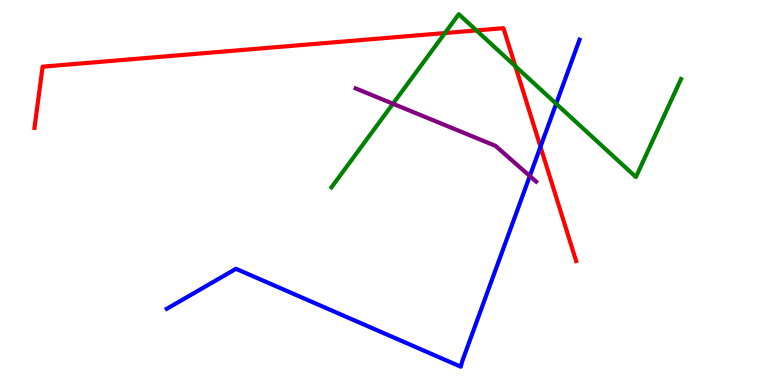[{'lines': ['blue', 'red'], 'intersections': [{'x': 6.97, 'y': 6.19}]}, {'lines': ['green', 'red'], 'intersections': [{'x': 5.74, 'y': 9.14}, {'x': 6.15, 'y': 9.21}, {'x': 6.65, 'y': 8.28}]}, {'lines': ['purple', 'red'], 'intersections': []}, {'lines': ['blue', 'green'], 'intersections': [{'x': 7.18, 'y': 7.31}]}, {'lines': ['blue', 'purple'], 'intersections': [{'x': 6.84, 'y': 5.43}]}, {'lines': ['green', 'purple'], 'intersections': [{'x': 5.07, 'y': 7.31}]}]